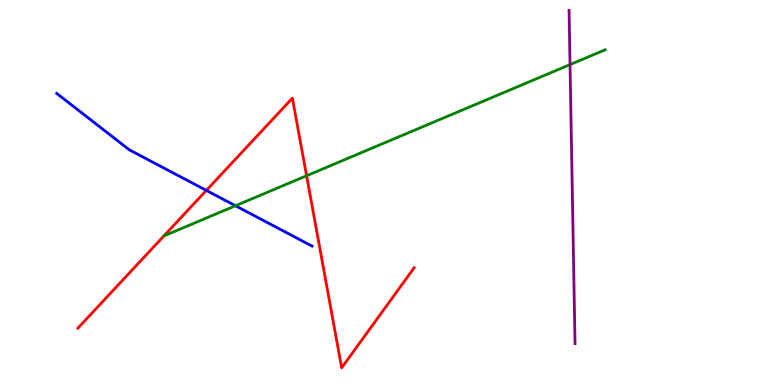[{'lines': ['blue', 'red'], 'intersections': [{'x': 2.66, 'y': 5.05}]}, {'lines': ['green', 'red'], 'intersections': [{'x': 3.96, 'y': 5.44}]}, {'lines': ['purple', 'red'], 'intersections': []}, {'lines': ['blue', 'green'], 'intersections': [{'x': 3.04, 'y': 4.66}]}, {'lines': ['blue', 'purple'], 'intersections': []}, {'lines': ['green', 'purple'], 'intersections': [{'x': 7.36, 'y': 8.32}]}]